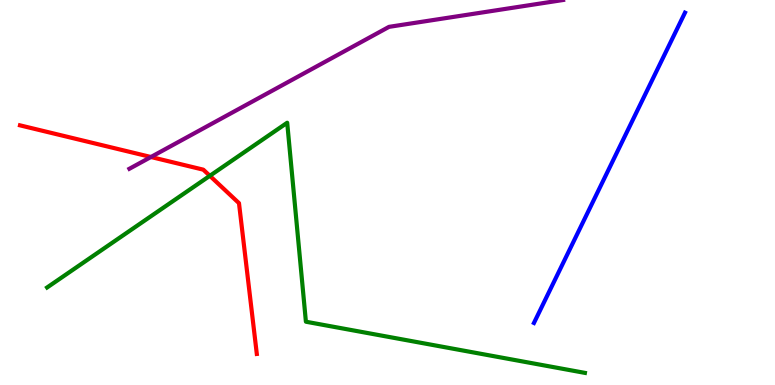[{'lines': ['blue', 'red'], 'intersections': []}, {'lines': ['green', 'red'], 'intersections': [{'x': 2.71, 'y': 5.43}]}, {'lines': ['purple', 'red'], 'intersections': [{'x': 1.95, 'y': 5.92}]}, {'lines': ['blue', 'green'], 'intersections': []}, {'lines': ['blue', 'purple'], 'intersections': []}, {'lines': ['green', 'purple'], 'intersections': []}]